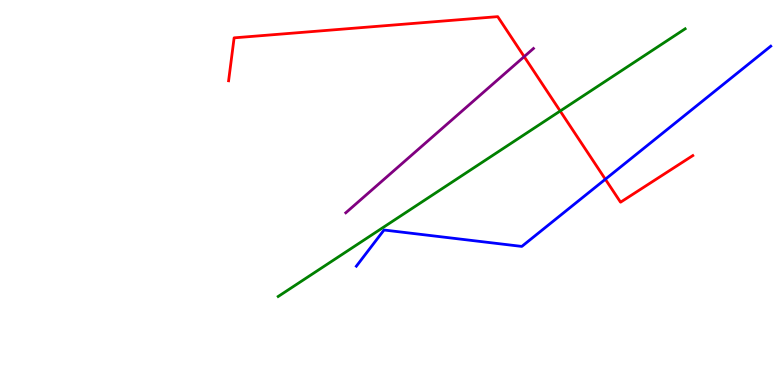[{'lines': ['blue', 'red'], 'intersections': [{'x': 7.81, 'y': 5.34}]}, {'lines': ['green', 'red'], 'intersections': [{'x': 7.23, 'y': 7.12}]}, {'lines': ['purple', 'red'], 'intersections': [{'x': 6.76, 'y': 8.53}]}, {'lines': ['blue', 'green'], 'intersections': []}, {'lines': ['blue', 'purple'], 'intersections': []}, {'lines': ['green', 'purple'], 'intersections': []}]